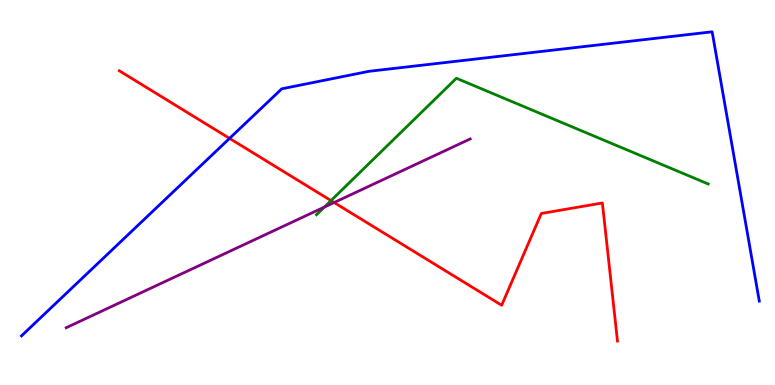[{'lines': ['blue', 'red'], 'intersections': [{'x': 2.96, 'y': 6.41}]}, {'lines': ['green', 'red'], 'intersections': [{'x': 4.27, 'y': 4.79}]}, {'lines': ['purple', 'red'], 'intersections': [{'x': 4.31, 'y': 4.74}]}, {'lines': ['blue', 'green'], 'intersections': []}, {'lines': ['blue', 'purple'], 'intersections': []}, {'lines': ['green', 'purple'], 'intersections': [{'x': 4.18, 'y': 4.62}]}]